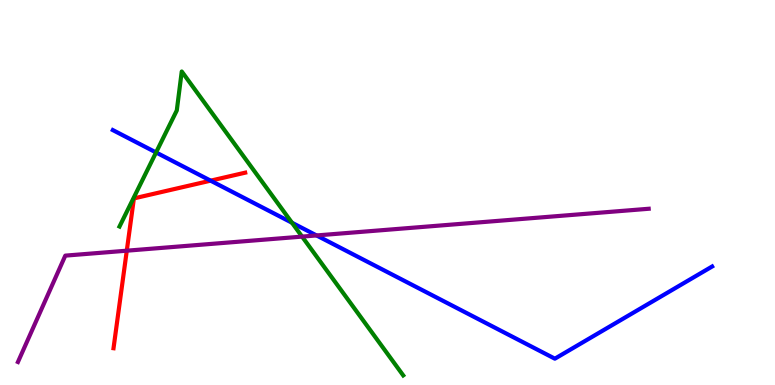[{'lines': ['blue', 'red'], 'intersections': [{'x': 2.72, 'y': 5.31}]}, {'lines': ['green', 'red'], 'intersections': []}, {'lines': ['purple', 'red'], 'intersections': [{'x': 1.64, 'y': 3.49}]}, {'lines': ['blue', 'green'], 'intersections': [{'x': 2.01, 'y': 6.04}, {'x': 3.77, 'y': 4.21}]}, {'lines': ['blue', 'purple'], 'intersections': [{'x': 4.08, 'y': 3.88}]}, {'lines': ['green', 'purple'], 'intersections': [{'x': 3.9, 'y': 3.85}]}]